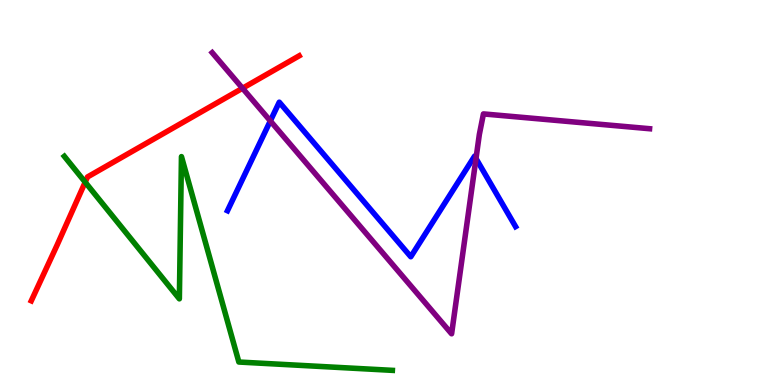[{'lines': ['blue', 'red'], 'intersections': []}, {'lines': ['green', 'red'], 'intersections': [{'x': 1.1, 'y': 5.27}]}, {'lines': ['purple', 'red'], 'intersections': [{'x': 3.13, 'y': 7.71}]}, {'lines': ['blue', 'green'], 'intersections': []}, {'lines': ['blue', 'purple'], 'intersections': [{'x': 3.49, 'y': 6.86}, {'x': 6.14, 'y': 5.88}]}, {'lines': ['green', 'purple'], 'intersections': []}]